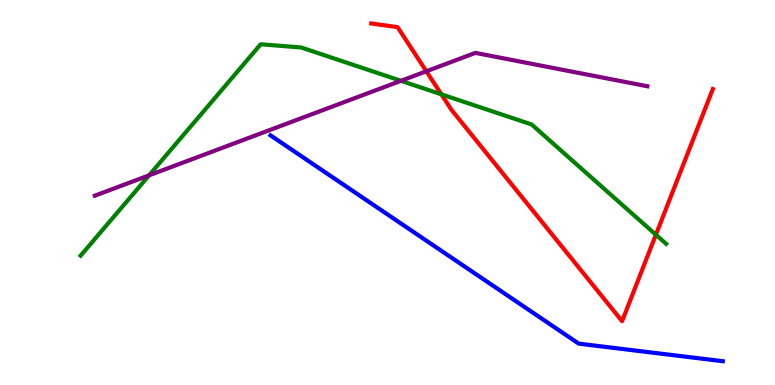[{'lines': ['blue', 'red'], 'intersections': []}, {'lines': ['green', 'red'], 'intersections': [{'x': 5.69, 'y': 7.55}, {'x': 8.46, 'y': 3.9}]}, {'lines': ['purple', 'red'], 'intersections': [{'x': 5.5, 'y': 8.15}]}, {'lines': ['blue', 'green'], 'intersections': []}, {'lines': ['blue', 'purple'], 'intersections': []}, {'lines': ['green', 'purple'], 'intersections': [{'x': 1.92, 'y': 5.45}, {'x': 5.17, 'y': 7.9}]}]